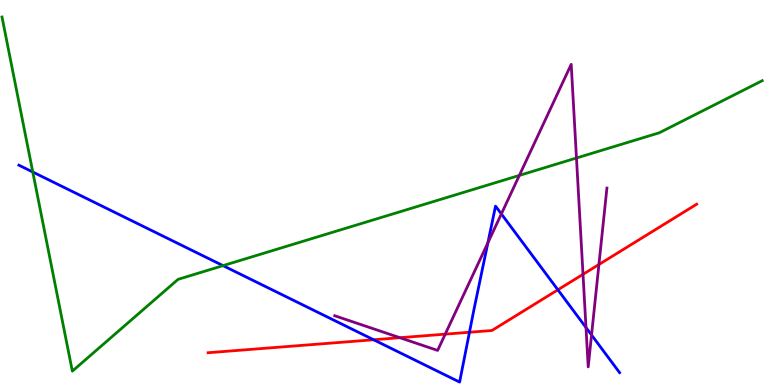[{'lines': ['blue', 'red'], 'intersections': [{'x': 4.82, 'y': 1.18}, {'x': 6.06, 'y': 1.37}, {'x': 7.2, 'y': 2.47}]}, {'lines': ['green', 'red'], 'intersections': []}, {'lines': ['purple', 'red'], 'intersections': [{'x': 5.16, 'y': 1.23}, {'x': 5.74, 'y': 1.32}, {'x': 7.52, 'y': 2.87}, {'x': 7.73, 'y': 3.13}]}, {'lines': ['blue', 'green'], 'intersections': [{'x': 0.423, 'y': 5.53}, {'x': 2.88, 'y': 3.1}]}, {'lines': ['blue', 'purple'], 'intersections': [{'x': 6.3, 'y': 3.69}, {'x': 6.47, 'y': 4.44}, {'x': 7.56, 'y': 1.49}, {'x': 7.63, 'y': 1.3}]}, {'lines': ['green', 'purple'], 'intersections': [{'x': 6.7, 'y': 5.44}, {'x': 7.44, 'y': 5.9}]}]